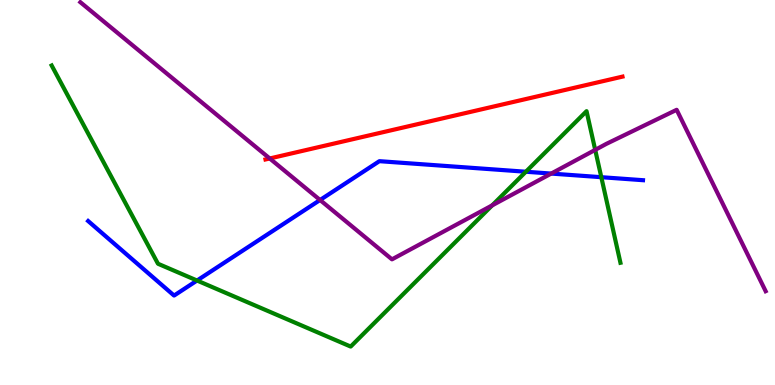[{'lines': ['blue', 'red'], 'intersections': []}, {'lines': ['green', 'red'], 'intersections': []}, {'lines': ['purple', 'red'], 'intersections': [{'x': 3.48, 'y': 5.88}]}, {'lines': ['blue', 'green'], 'intersections': [{'x': 2.54, 'y': 2.71}, {'x': 6.79, 'y': 5.54}, {'x': 7.76, 'y': 5.4}]}, {'lines': ['blue', 'purple'], 'intersections': [{'x': 4.13, 'y': 4.81}, {'x': 7.11, 'y': 5.49}]}, {'lines': ['green', 'purple'], 'intersections': [{'x': 6.35, 'y': 4.67}, {'x': 7.68, 'y': 6.11}]}]